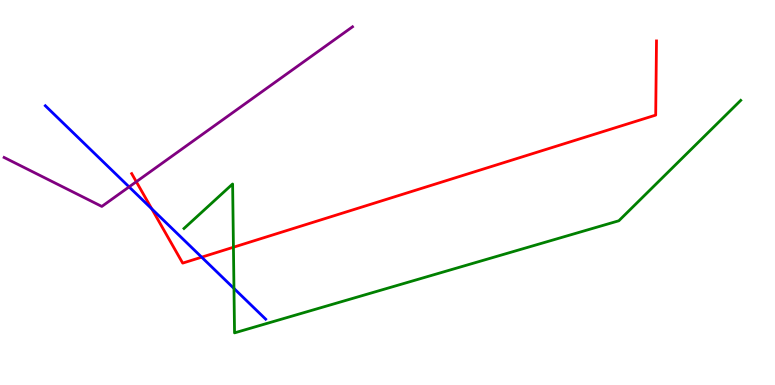[{'lines': ['blue', 'red'], 'intersections': [{'x': 1.96, 'y': 4.58}, {'x': 2.6, 'y': 3.32}]}, {'lines': ['green', 'red'], 'intersections': [{'x': 3.01, 'y': 3.58}]}, {'lines': ['purple', 'red'], 'intersections': [{'x': 1.76, 'y': 5.28}]}, {'lines': ['blue', 'green'], 'intersections': [{'x': 3.02, 'y': 2.51}]}, {'lines': ['blue', 'purple'], 'intersections': [{'x': 1.67, 'y': 5.15}]}, {'lines': ['green', 'purple'], 'intersections': []}]